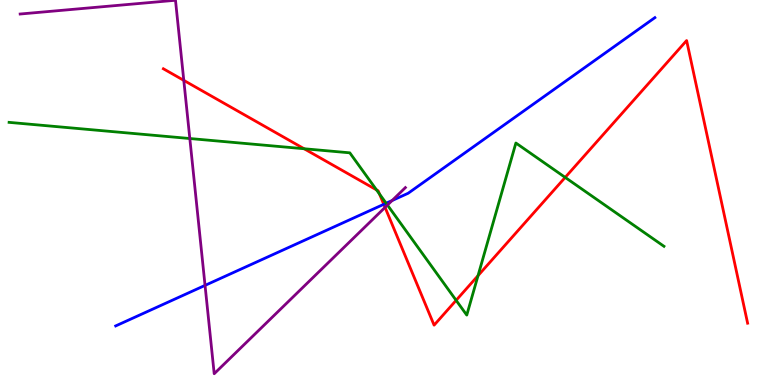[{'lines': ['blue', 'red'], 'intersections': [{'x': 4.95, 'y': 4.69}]}, {'lines': ['green', 'red'], 'intersections': [{'x': 3.92, 'y': 6.14}, {'x': 4.86, 'y': 5.07}, {'x': 4.9, 'y': 4.96}, {'x': 5.89, 'y': 2.2}, {'x': 6.17, 'y': 2.84}, {'x': 7.29, 'y': 5.39}]}, {'lines': ['purple', 'red'], 'intersections': [{'x': 2.37, 'y': 7.91}, {'x': 4.97, 'y': 4.61}]}, {'lines': ['blue', 'green'], 'intersections': [{'x': 4.98, 'y': 4.72}]}, {'lines': ['blue', 'purple'], 'intersections': [{'x': 2.65, 'y': 2.59}, {'x': 5.06, 'y': 4.79}]}, {'lines': ['green', 'purple'], 'intersections': [{'x': 2.45, 'y': 6.4}, {'x': 5.0, 'y': 4.67}]}]